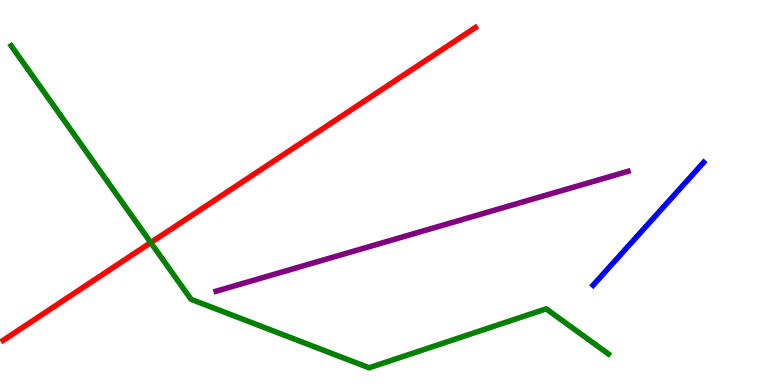[{'lines': ['blue', 'red'], 'intersections': []}, {'lines': ['green', 'red'], 'intersections': [{'x': 1.95, 'y': 3.7}]}, {'lines': ['purple', 'red'], 'intersections': []}, {'lines': ['blue', 'green'], 'intersections': []}, {'lines': ['blue', 'purple'], 'intersections': []}, {'lines': ['green', 'purple'], 'intersections': []}]